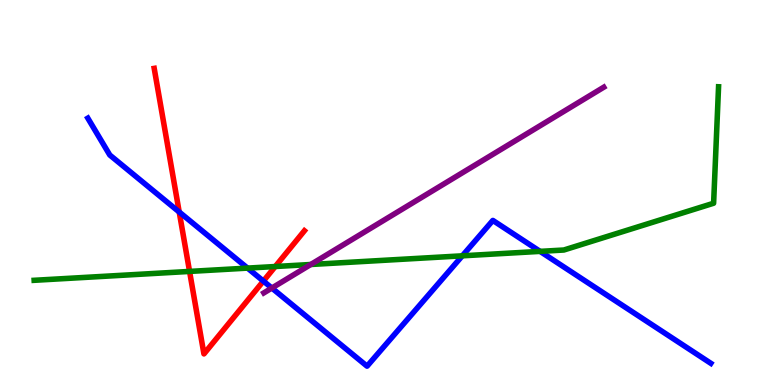[{'lines': ['blue', 'red'], 'intersections': [{'x': 2.31, 'y': 4.49}, {'x': 3.4, 'y': 2.7}]}, {'lines': ['green', 'red'], 'intersections': [{'x': 2.45, 'y': 2.95}, {'x': 3.55, 'y': 3.08}]}, {'lines': ['purple', 'red'], 'intersections': []}, {'lines': ['blue', 'green'], 'intersections': [{'x': 3.19, 'y': 3.04}, {'x': 5.97, 'y': 3.36}, {'x': 6.97, 'y': 3.47}]}, {'lines': ['blue', 'purple'], 'intersections': [{'x': 3.51, 'y': 2.52}]}, {'lines': ['green', 'purple'], 'intersections': [{'x': 4.01, 'y': 3.13}]}]